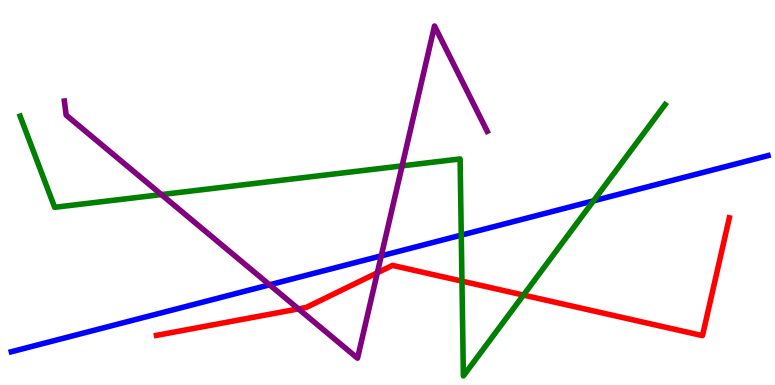[{'lines': ['blue', 'red'], 'intersections': []}, {'lines': ['green', 'red'], 'intersections': [{'x': 5.96, 'y': 2.7}, {'x': 6.75, 'y': 2.34}]}, {'lines': ['purple', 'red'], 'intersections': [{'x': 3.85, 'y': 1.98}, {'x': 4.87, 'y': 2.91}]}, {'lines': ['blue', 'green'], 'intersections': [{'x': 5.95, 'y': 3.89}, {'x': 7.66, 'y': 4.78}]}, {'lines': ['blue', 'purple'], 'intersections': [{'x': 3.48, 'y': 2.6}, {'x': 4.92, 'y': 3.35}]}, {'lines': ['green', 'purple'], 'intersections': [{'x': 2.08, 'y': 4.95}, {'x': 5.19, 'y': 5.69}]}]